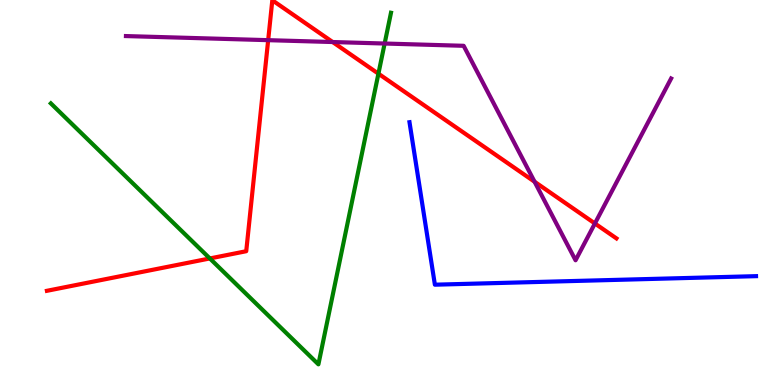[{'lines': ['blue', 'red'], 'intersections': []}, {'lines': ['green', 'red'], 'intersections': [{'x': 2.71, 'y': 3.29}, {'x': 4.88, 'y': 8.09}]}, {'lines': ['purple', 'red'], 'intersections': [{'x': 3.46, 'y': 8.96}, {'x': 4.29, 'y': 8.91}, {'x': 6.9, 'y': 5.28}, {'x': 7.68, 'y': 4.2}]}, {'lines': ['blue', 'green'], 'intersections': []}, {'lines': ['blue', 'purple'], 'intersections': []}, {'lines': ['green', 'purple'], 'intersections': [{'x': 4.96, 'y': 8.87}]}]